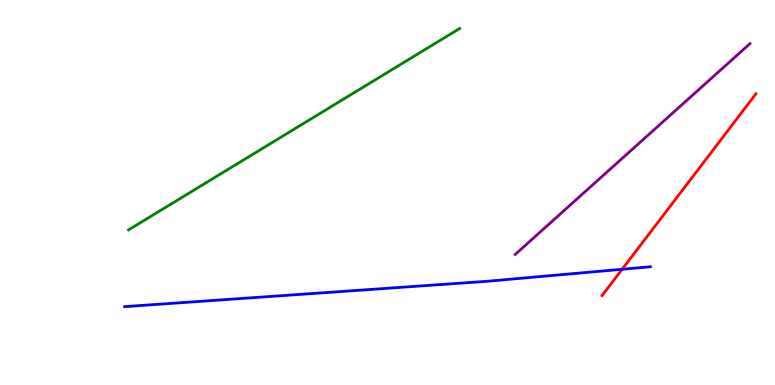[{'lines': ['blue', 'red'], 'intersections': [{'x': 8.03, 'y': 3.01}]}, {'lines': ['green', 'red'], 'intersections': []}, {'lines': ['purple', 'red'], 'intersections': []}, {'lines': ['blue', 'green'], 'intersections': []}, {'lines': ['blue', 'purple'], 'intersections': []}, {'lines': ['green', 'purple'], 'intersections': []}]